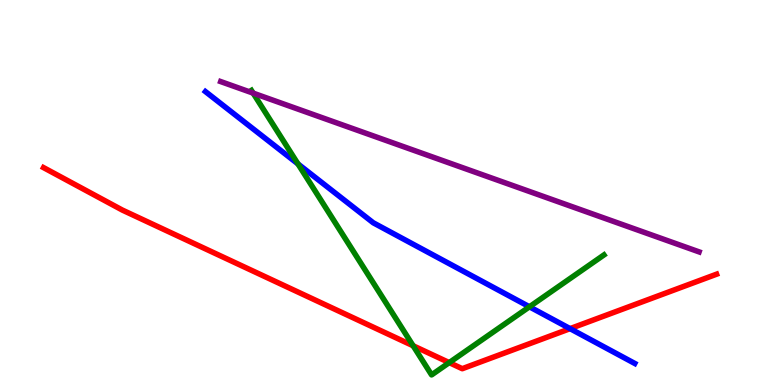[{'lines': ['blue', 'red'], 'intersections': [{'x': 7.36, 'y': 1.46}]}, {'lines': ['green', 'red'], 'intersections': [{'x': 5.33, 'y': 1.02}, {'x': 5.8, 'y': 0.581}]}, {'lines': ['purple', 'red'], 'intersections': []}, {'lines': ['blue', 'green'], 'intersections': [{'x': 3.84, 'y': 5.74}, {'x': 6.83, 'y': 2.03}]}, {'lines': ['blue', 'purple'], 'intersections': []}, {'lines': ['green', 'purple'], 'intersections': [{'x': 3.27, 'y': 7.58}]}]